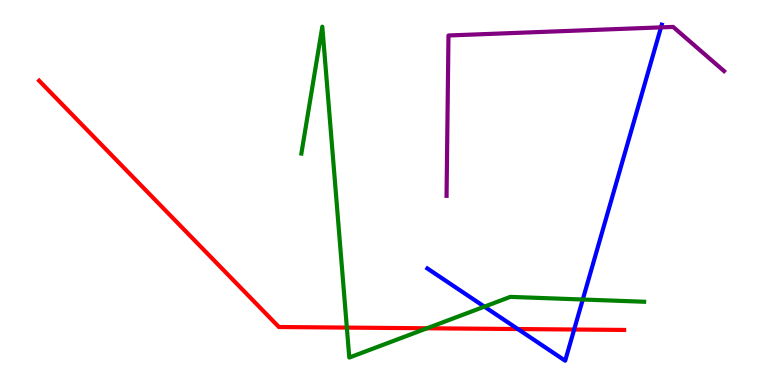[{'lines': ['blue', 'red'], 'intersections': [{'x': 6.68, 'y': 1.45}, {'x': 7.41, 'y': 1.44}]}, {'lines': ['green', 'red'], 'intersections': [{'x': 4.48, 'y': 1.49}, {'x': 5.51, 'y': 1.47}]}, {'lines': ['purple', 'red'], 'intersections': []}, {'lines': ['blue', 'green'], 'intersections': [{'x': 6.25, 'y': 2.04}, {'x': 7.52, 'y': 2.22}]}, {'lines': ['blue', 'purple'], 'intersections': [{'x': 8.53, 'y': 9.29}]}, {'lines': ['green', 'purple'], 'intersections': []}]